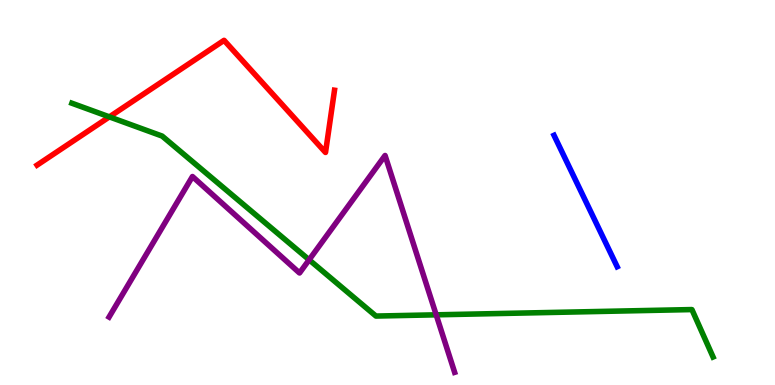[{'lines': ['blue', 'red'], 'intersections': []}, {'lines': ['green', 'red'], 'intersections': [{'x': 1.41, 'y': 6.96}]}, {'lines': ['purple', 'red'], 'intersections': []}, {'lines': ['blue', 'green'], 'intersections': []}, {'lines': ['blue', 'purple'], 'intersections': []}, {'lines': ['green', 'purple'], 'intersections': [{'x': 3.99, 'y': 3.25}, {'x': 5.63, 'y': 1.82}]}]